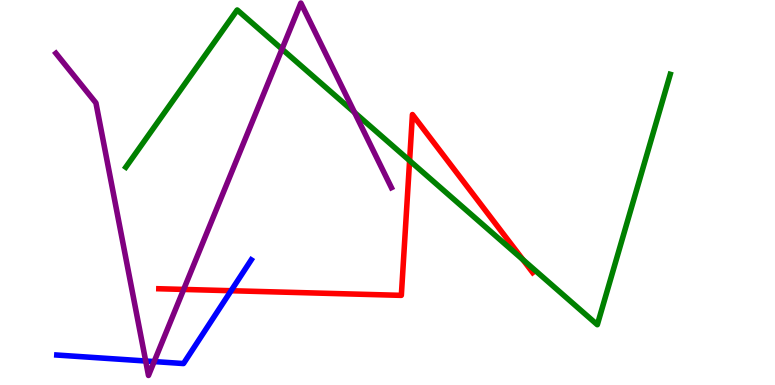[{'lines': ['blue', 'red'], 'intersections': [{'x': 2.98, 'y': 2.45}]}, {'lines': ['green', 'red'], 'intersections': [{'x': 5.29, 'y': 5.83}, {'x': 6.75, 'y': 3.25}]}, {'lines': ['purple', 'red'], 'intersections': [{'x': 2.37, 'y': 2.48}]}, {'lines': ['blue', 'green'], 'intersections': []}, {'lines': ['blue', 'purple'], 'intersections': [{'x': 1.88, 'y': 0.623}, {'x': 1.99, 'y': 0.608}]}, {'lines': ['green', 'purple'], 'intersections': [{'x': 3.64, 'y': 8.72}, {'x': 4.58, 'y': 7.08}]}]